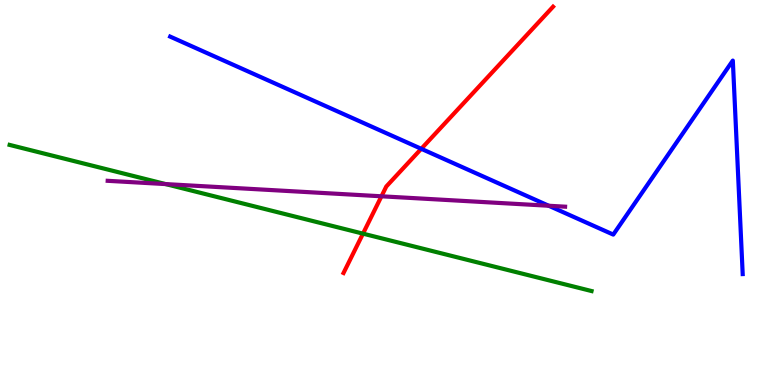[{'lines': ['blue', 'red'], 'intersections': [{'x': 5.44, 'y': 6.14}]}, {'lines': ['green', 'red'], 'intersections': [{'x': 4.68, 'y': 3.93}]}, {'lines': ['purple', 'red'], 'intersections': [{'x': 4.92, 'y': 4.9}]}, {'lines': ['blue', 'green'], 'intersections': []}, {'lines': ['blue', 'purple'], 'intersections': [{'x': 7.08, 'y': 4.66}]}, {'lines': ['green', 'purple'], 'intersections': [{'x': 2.14, 'y': 5.22}]}]